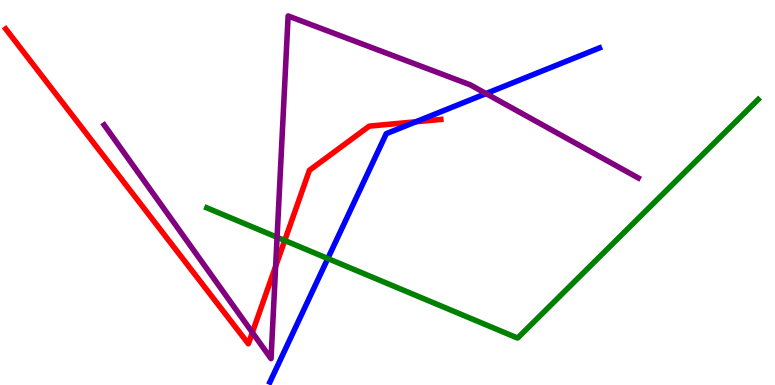[{'lines': ['blue', 'red'], 'intersections': [{'x': 5.37, 'y': 6.84}]}, {'lines': ['green', 'red'], 'intersections': [{'x': 3.67, 'y': 3.75}]}, {'lines': ['purple', 'red'], 'intersections': [{'x': 3.26, 'y': 1.36}, {'x': 3.56, 'y': 3.08}]}, {'lines': ['blue', 'green'], 'intersections': [{'x': 4.23, 'y': 3.29}]}, {'lines': ['blue', 'purple'], 'intersections': [{'x': 6.27, 'y': 7.57}]}, {'lines': ['green', 'purple'], 'intersections': [{'x': 3.58, 'y': 3.84}]}]